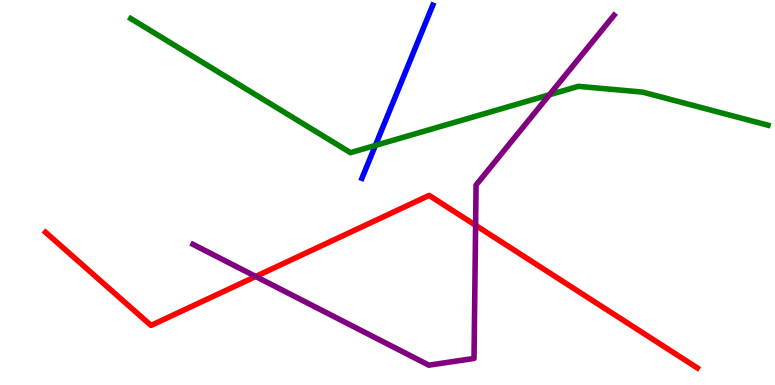[{'lines': ['blue', 'red'], 'intersections': []}, {'lines': ['green', 'red'], 'intersections': []}, {'lines': ['purple', 'red'], 'intersections': [{'x': 3.3, 'y': 2.82}, {'x': 6.14, 'y': 4.15}]}, {'lines': ['blue', 'green'], 'intersections': [{'x': 4.84, 'y': 6.22}]}, {'lines': ['blue', 'purple'], 'intersections': []}, {'lines': ['green', 'purple'], 'intersections': [{'x': 7.09, 'y': 7.54}]}]